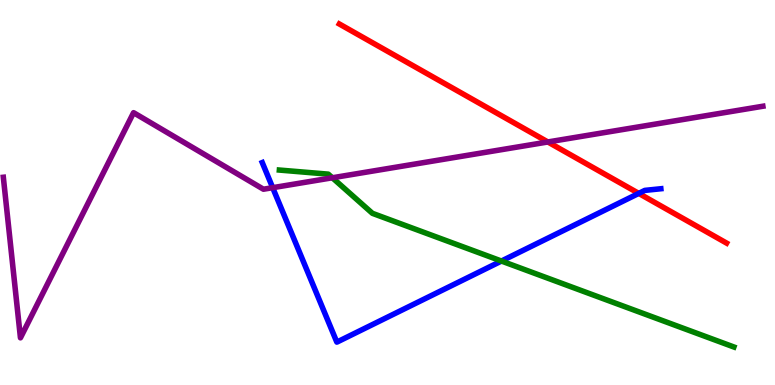[{'lines': ['blue', 'red'], 'intersections': [{'x': 8.24, 'y': 4.98}]}, {'lines': ['green', 'red'], 'intersections': []}, {'lines': ['purple', 'red'], 'intersections': [{'x': 7.07, 'y': 6.31}]}, {'lines': ['blue', 'green'], 'intersections': [{'x': 6.47, 'y': 3.22}]}, {'lines': ['blue', 'purple'], 'intersections': [{'x': 3.52, 'y': 5.13}]}, {'lines': ['green', 'purple'], 'intersections': [{'x': 4.29, 'y': 5.38}]}]